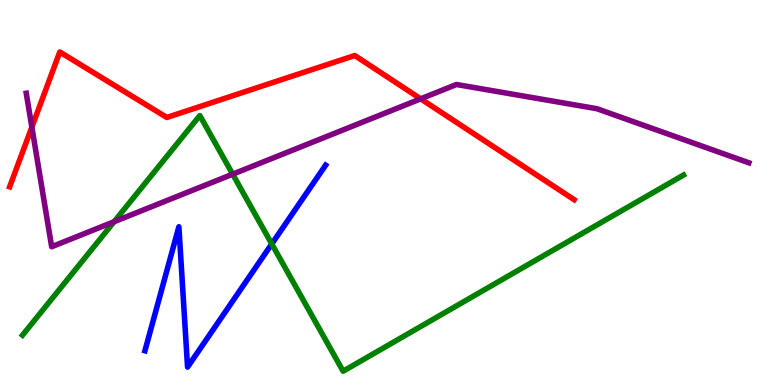[{'lines': ['blue', 'red'], 'intersections': []}, {'lines': ['green', 'red'], 'intersections': []}, {'lines': ['purple', 'red'], 'intersections': [{'x': 0.411, 'y': 6.7}, {'x': 5.43, 'y': 7.43}]}, {'lines': ['blue', 'green'], 'intersections': [{'x': 3.51, 'y': 3.66}]}, {'lines': ['blue', 'purple'], 'intersections': []}, {'lines': ['green', 'purple'], 'intersections': [{'x': 1.47, 'y': 4.24}, {'x': 3.0, 'y': 5.48}]}]